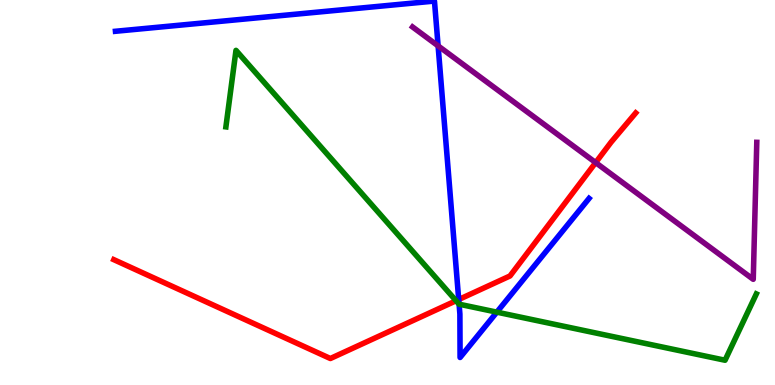[{'lines': ['blue', 'red'], 'intersections': [{'x': 5.92, 'y': 2.22}]}, {'lines': ['green', 'red'], 'intersections': [{'x': 5.88, 'y': 2.19}]}, {'lines': ['purple', 'red'], 'intersections': [{'x': 7.69, 'y': 5.78}]}, {'lines': ['blue', 'green'], 'intersections': [{'x': 5.92, 'y': 2.1}, {'x': 6.41, 'y': 1.89}]}, {'lines': ['blue', 'purple'], 'intersections': [{'x': 5.65, 'y': 8.81}]}, {'lines': ['green', 'purple'], 'intersections': []}]